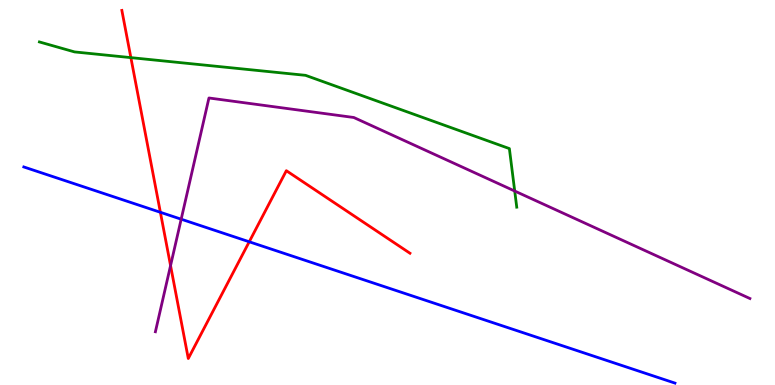[{'lines': ['blue', 'red'], 'intersections': [{'x': 2.07, 'y': 4.49}, {'x': 3.22, 'y': 3.72}]}, {'lines': ['green', 'red'], 'intersections': [{'x': 1.69, 'y': 8.5}]}, {'lines': ['purple', 'red'], 'intersections': [{'x': 2.2, 'y': 3.1}]}, {'lines': ['blue', 'green'], 'intersections': []}, {'lines': ['blue', 'purple'], 'intersections': [{'x': 2.34, 'y': 4.31}]}, {'lines': ['green', 'purple'], 'intersections': [{'x': 6.64, 'y': 5.04}]}]